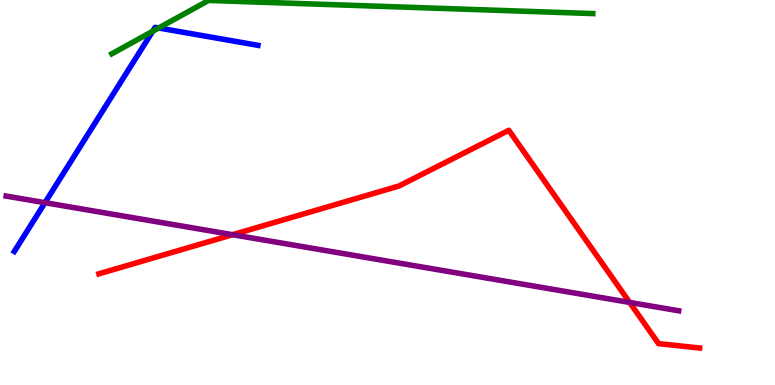[{'lines': ['blue', 'red'], 'intersections': []}, {'lines': ['green', 'red'], 'intersections': []}, {'lines': ['purple', 'red'], 'intersections': [{'x': 3.0, 'y': 3.9}, {'x': 8.12, 'y': 2.14}]}, {'lines': ['blue', 'green'], 'intersections': [{'x': 1.97, 'y': 9.19}, {'x': 2.05, 'y': 9.27}]}, {'lines': ['blue', 'purple'], 'intersections': [{'x': 0.58, 'y': 4.74}]}, {'lines': ['green', 'purple'], 'intersections': []}]